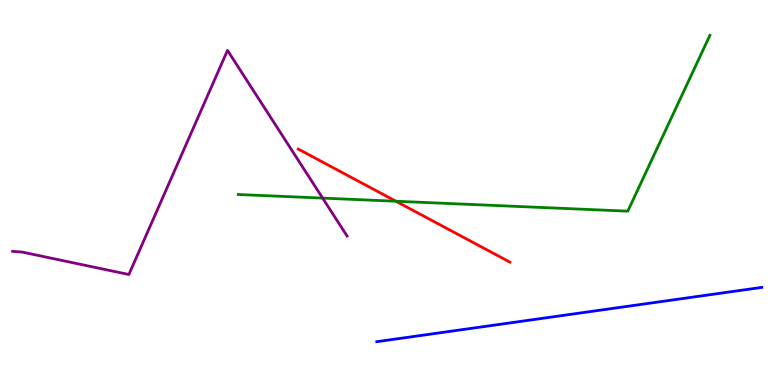[{'lines': ['blue', 'red'], 'intersections': []}, {'lines': ['green', 'red'], 'intersections': [{'x': 5.11, 'y': 4.77}]}, {'lines': ['purple', 'red'], 'intersections': []}, {'lines': ['blue', 'green'], 'intersections': []}, {'lines': ['blue', 'purple'], 'intersections': []}, {'lines': ['green', 'purple'], 'intersections': [{'x': 4.16, 'y': 4.85}]}]